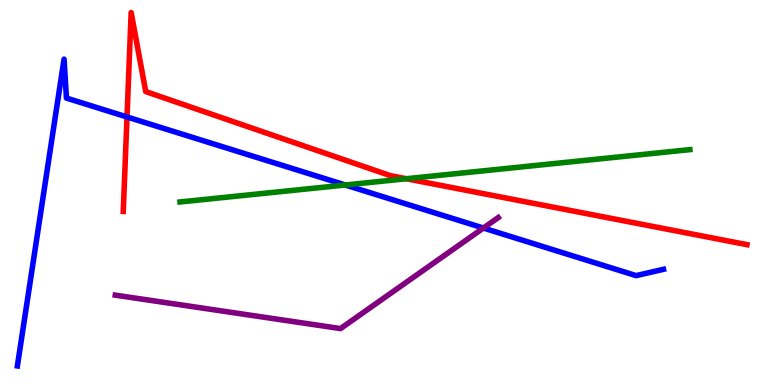[{'lines': ['blue', 'red'], 'intersections': [{'x': 1.64, 'y': 6.96}]}, {'lines': ['green', 'red'], 'intersections': [{'x': 5.24, 'y': 5.36}]}, {'lines': ['purple', 'red'], 'intersections': []}, {'lines': ['blue', 'green'], 'intersections': [{'x': 4.46, 'y': 5.19}]}, {'lines': ['blue', 'purple'], 'intersections': [{'x': 6.24, 'y': 4.08}]}, {'lines': ['green', 'purple'], 'intersections': []}]